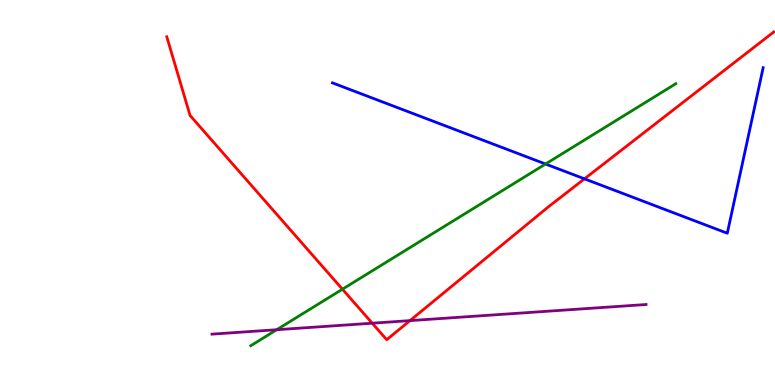[{'lines': ['blue', 'red'], 'intersections': [{'x': 7.54, 'y': 5.35}]}, {'lines': ['green', 'red'], 'intersections': [{'x': 4.42, 'y': 2.49}]}, {'lines': ['purple', 'red'], 'intersections': [{'x': 4.8, 'y': 1.61}, {'x': 5.29, 'y': 1.67}]}, {'lines': ['blue', 'green'], 'intersections': [{'x': 7.04, 'y': 5.74}]}, {'lines': ['blue', 'purple'], 'intersections': []}, {'lines': ['green', 'purple'], 'intersections': [{'x': 3.57, 'y': 1.44}]}]